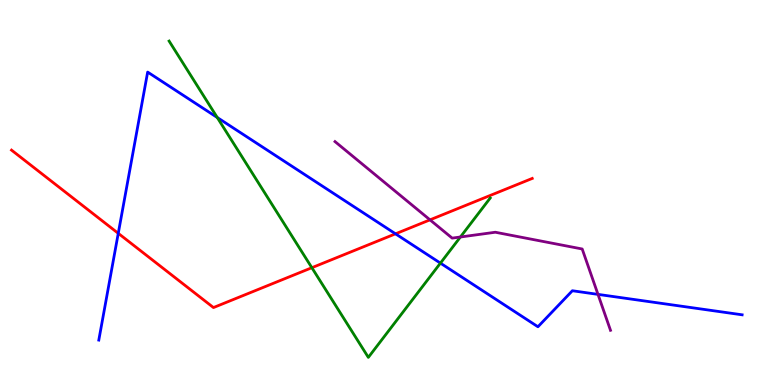[{'lines': ['blue', 'red'], 'intersections': [{'x': 1.53, 'y': 3.94}, {'x': 5.1, 'y': 3.93}]}, {'lines': ['green', 'red'], 'intersections': [{'x': 4.02, 'y': 3.05}]}, {'lines': ['purple', 'red'], 'intersections': [{'x': 5.55, 'y': 4.29}]}, {'lines': ['blue', 'green'], 'intersections': [{'x': 2.8, 'y': 6.95}, {'x': 5.68, 'y': 3.17}]}, {'lines': ['blue', 'purple'], 'intersections': [{'x': 7.72, 'y': 2.35}]}, {'lines': ['green', 'purple'], 'intersections': [{'x': 5.94, 'y': 3.84}]}]